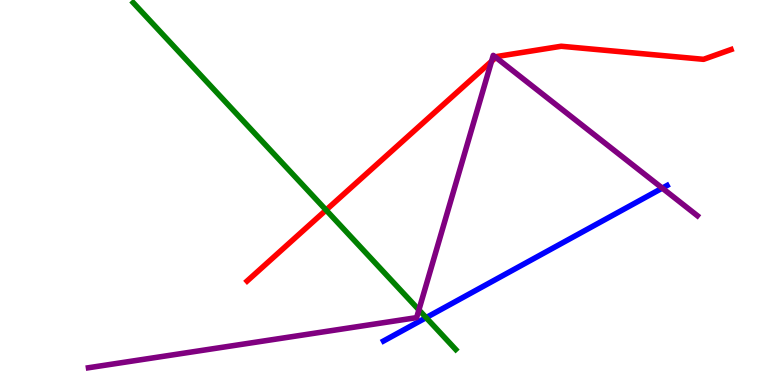[{'lines': ['blue', 'red'], 'intersections': []}, {'lines': ['green', 'red'], 'intersections': [{'x': 4.21, 'y': 4.54}]}, {'lines': ['purple', 'red'], 'intersections': [{'x': 6.34, 'y': 8.41}, {'x': 6.4, 'y': 8.51}]}, {'lines': ['blue', 'green'], 'intersections': [{'x': 5.5, 'y': 1.75}]}, {'lines': ['blue', 'purple'], 'intersections': [{'x': 8.55, 'y': 5.11}]}, {'lines': ['green', 'purple'], 'intersections': [{'x': 5.41, 'y': 1.95}]}]